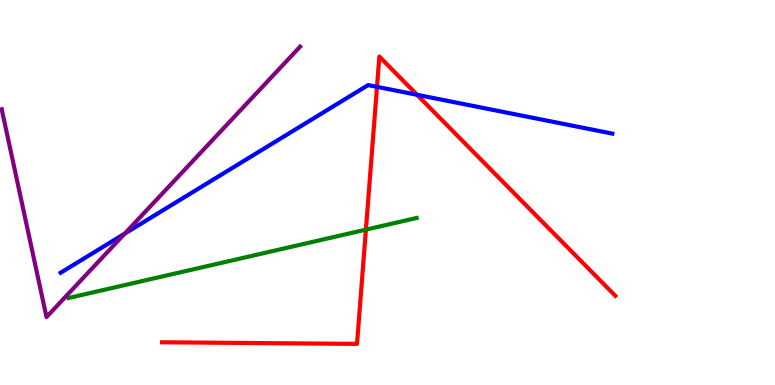[{'lines': ['blue', 'red'], 'intersections': [{'x': 4.86, 'y': 7.74}, {'x': 5.38, 'y': 7.54}]}, {'lines': ['green', 'red'], 'intersections': [{'x': 4.72, 'y': 4.04}]}, {'lines': ['purple', 'red'], 'intersections': []}, {'lines': ['blue', 'green'], 'intersections': []}, {'lines': ['blue', 'purple'], 'intersections': [{'x': 1.61, 'y': 3.93}]}, {'lines': ['green', 'purple'], 'intersections': []}]